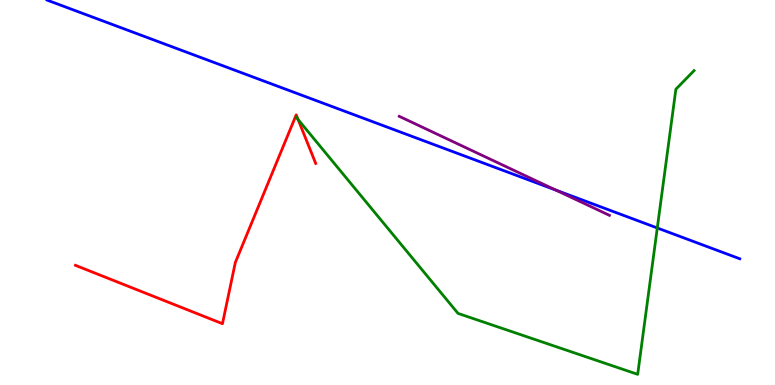[{'lines': ['blue', 'red'], 'intersections': []}, {'lines': ['green', 'red'], 'intersections': [{'x': 3.85, 'y': 6.89}]}, {'lines': ['purple', 'red'], 'intersections': []}, {'lines': ['blue', 'green'], 'intersections': [{'x': 8.48, 'y': 4.08}]}, {'lines': ['blue', 'purple'], 'intersections': [{'x': 7.17, 'y': 5.06}]}, {'lines': ['green', 'purple'], 'intersections': []}]